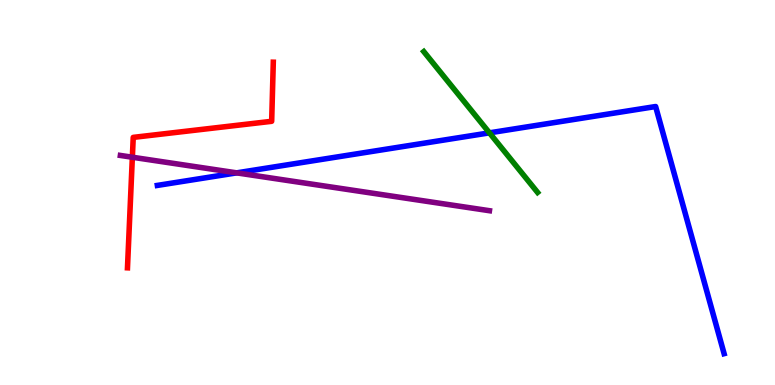[{'lines': ['blue', 'red'], 'intersections': []}, {'lines': ['green', 'red'], 'intersections': []}, {'lines': ['purple', 'red'], 'intersections': [{'x': 1.71, 'y': 5.92}]}, {'lines': ['blue', 'green'], 'intersections': [{'x': 6.32, 'y': 6.55}]}, {'lines': ['blue', 'purple'], 'intersections': [{'x': 3.05, 'y': 5.51}]}, {'lines': ['green', 'purple'], 'intersections': []}]